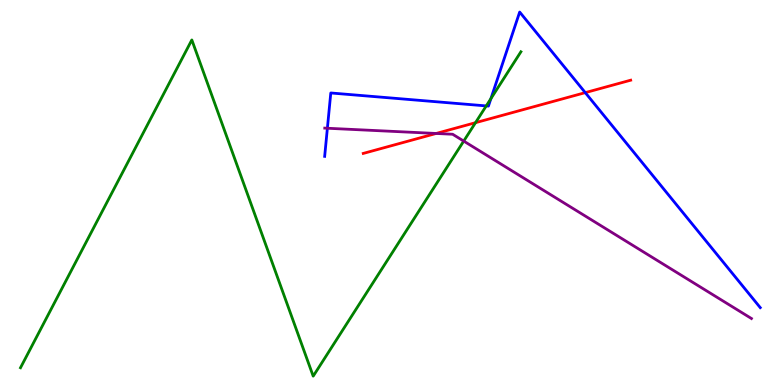[{'lines': ['blue', 'red'], 'intersections': [{'x': 7.55, 'y': 7.59}]}, {'lines': ['green', 'red'], 'intersections': [{'x': 6.14, 'y': 6.81}]}, {'lines': ['purple', 'red'], 'intersections': [{'x': 5.63, 'y': 6.53}]}, {'lines': ['blue', 'green'], 'intersections': [{'x': 6.27, 'y': 7.25}, {'x': 6.33, 'y': 7.44}]}, {'lines': ['blue', 'purple'], 'intersections': [{'x': 4.22, 'y': 6.67}]}, {'lines': ['green', 'purple'], 'intersections': [{'x': 5.98, 'y': 6.34}]}]